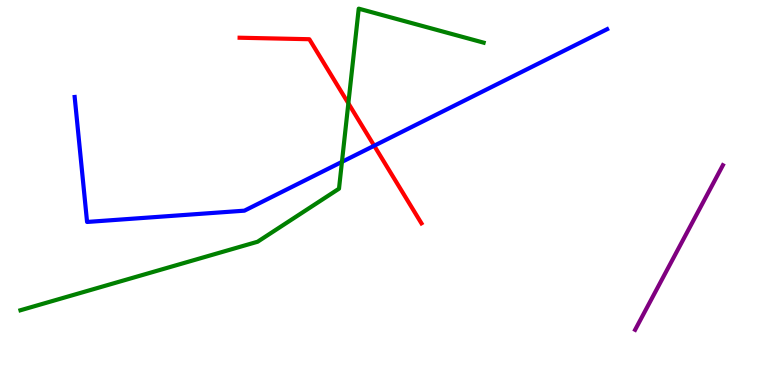[{'lines': ['blue', 'red'], 'intersections': [{'x': 4.83, 'y': 6.21}]}, {'lines': ['green', 'red'], 'intersections': [{'x': 4.49, 'y': 7.32}]}, {'lines': ['purple', 'red'], 'intersections': []}, {'lines': ['blue', 'green'], 'intersections': [{'x': 4.41, 'y': 5.8}]}, {'lines': ['blue', 'purple'], 'intersections': []}, {'lines': ['green', 'purple'], 'intersections': []}]